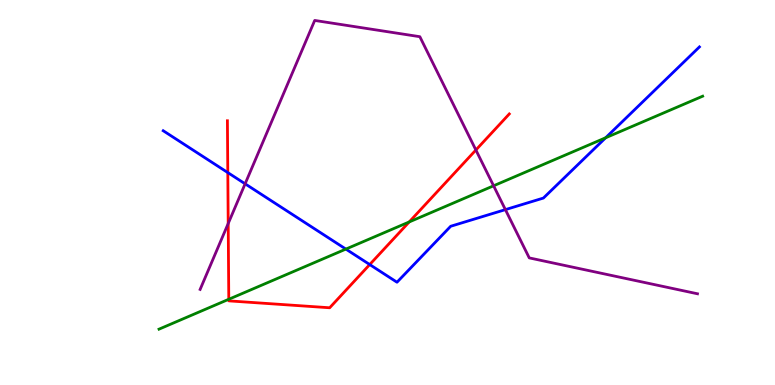[{'lines': ['blue', 'red'], 'intersections': [{'x': 2.94, 'y': 5.52}, {'x': 4.77, 'y': 3.13}]}, {'lines': ['green', 'red'], 'intersections': [{'x': 2.95, 'y': 2.23}, {'x': 5.28, 'y': 4.23}]}, {'lines': ['purple', 'red'], 'intersections': [{'x': 2.94, 'y': 4.19}, {'x': 6.14, 'y': 6.1}]}, {'lines': ['blue', 'green'], 'intersections': [{'x': 4.46, 'y': 3.53}, {'x': 7.81, 'y': 6.42}]}, {'lines': ['blue', 'purple'], 'intersections': [{'x': 3.16, 'y': 5.23}, {'x': 6.52, 'y': 4.56}]}, {'lines': ['green', 'purple'], 'intersections': [{'x': 6.37, 'y': 5.17}]}]